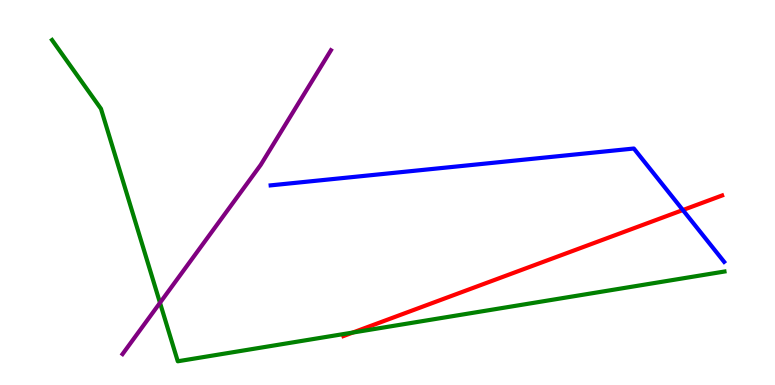[{'lines': ['blue', 'red'], 'intersections': [{'x': 8.81, 'y': 4.54}]}, {'lines': ['green', 'red'], 'intersections': [{'x': 4.55, 'y': 1.36}]}, {'lines': ['purple', 'red'], 'intersections': []}, {'lines': ['blue', 'green'], 'intersections': []}, {'lines': ['blue', 'purple'], 'intersections': []}, {'lines': ['green', 'purple'], 'intersections': [{'x': 2.06, 'y': 2.14}]}]